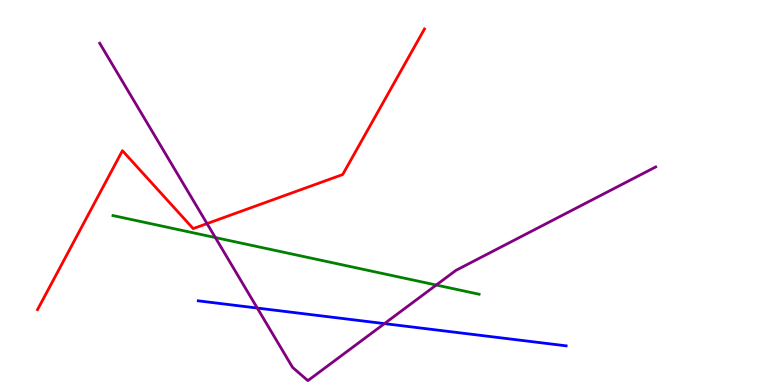[{'lines': ['blue', 'red'], 'intersections': []}, {'lines': ['green', 'red'], 'intersections': []}, {'lines': ['purple', 'red'], 'intersections': [{'x': 2.67, 'y': 4.19}]}, {'lines': ['blue', 'green'], 'intersections': []}, {'lines': ['blue', 'purple'], 'intersections': [{'x': 3.32, 'y': 2.0}, {'x': 4.96, 'y': 1.59}]}, {'lines': ['green', 'purple'], 'intersections': [{'x': 2.78, 'y': 3.83}, {'x': 5.63, 'y': 2.6}]}]